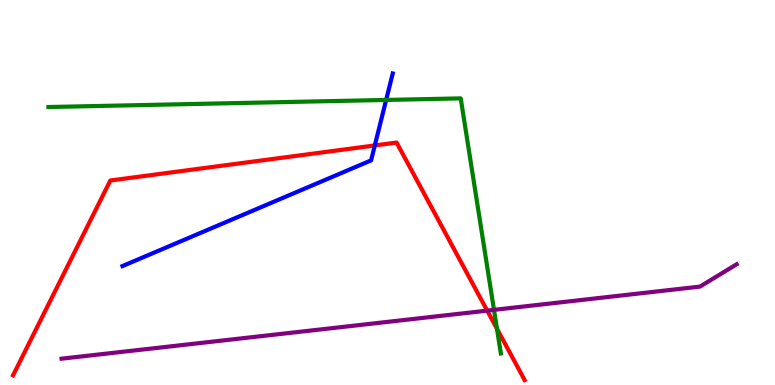[{'lines': ['blue', 'red'], 'intersections': [{'x': 4.84, 'y': 6.22}]}, {'lines': ['green', 'red'], 'intersections': [{'x': 6.41, 'y': 1.46}]}, {'lines': ['purple', 'red'], 'intersections': [{'x': 6.29, 'y': 1.93}]}, {'lines': ['blue', 'green'], 'intersections': [{'x': 4.98, 'y': 7.4}]}, {'lines': ['blue', 'purple'], 'intersections': []}, {'lines': ['green', 'purple'], 'intersections': [{'x': 6.37, 'y': 1.95}]}]